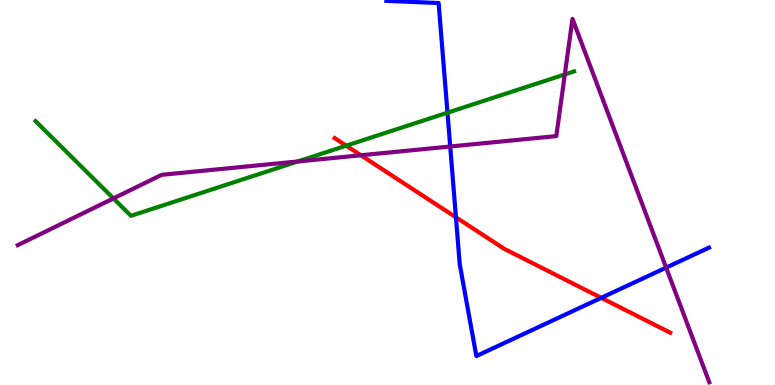[{'lines': ['blue', 'red'], 'intersections': [{'x': 5.88, 'y': 4.36}, {'x': 7.76, 'y': 2.26}]}, {'lines': ['green', 'red'], 'intersections': [{'x': 4.47, 'y': 6.22}]}, {'lines': ['purple', 'red'], 'intersections': [{'x': 4.66, 'y': 5.97}]}, {'lines': ['blue', 'green'], 'intersections': [{'x': 5.77, 'y': 7.07}]}, {'lines': ['blue', 'purple'], 'intersections': [{'x': 5.81, 'y': 6.19}, {'x': 8.6, 'y': 3.05}]}, {'lines': ['green', 'purple'], 'intersections': [{'x': 1.46, 'y': 4.85}, {'x': 3.84, 'y': 5.81}, {'x': 7.29, 'y': 8.07}]}]